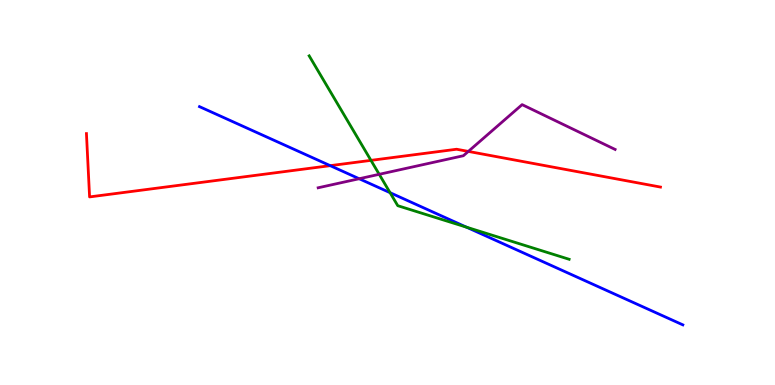[{'lines': ['blue', 'red'], 'intersections': [{'x': 4.26, 'y': 5.7}]}, {'lines': ['green', 'red'], 'intersections': [{'x': 4.79, 'y': 5.83}]}, {'lines': ['purple', 'red'], 'intersections': [{'x': 6.04, 'y': 6.07}]}, {'lines': ['blue', 'green'], 'intersections': [{'x': 5.03, 'y': 5.0}, {'x': 6.02, 'y': 4.1}]}, {'lines': ['blue', 'purple'], 'intersections': [{'x': 4.63, 'y': 5.36}]}, {'lines': ['green', 'purple'], 'intersections': [{'x': 4.89, 'y': 5.47}]}]